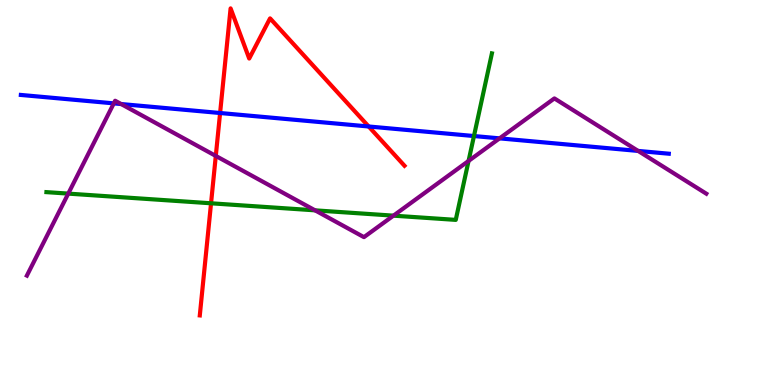[{'lines': ['blue', 'red'], 'intersections': [{'x': 2.84, 'y': 7.06}, {'x': 4.76, 'y': 6.71}]}, {'lines': ['green', 'red'], 'intersections': [{'x': 2.72, 'y': 4.72}]}, {'lines': ['purple', 'red'], 'intersections': [{'x': 2.78, 'y': 5.95}]}, {'lines': ['blue', 'green'], 'intersections': [{'x': 6.12, 'y': 6.47}]}, {'lines': ['blue', 'purple'], 'intersections': [{'x': 1.47, 'y': 7.32}, {'x': 1.56, 'y': 7.3}, {'x': 6.45, 'y': 6.41}, {'x': 8.23, 'y': 6.08}]}, {'lines': ['green', 'purple'], 'intersections': [{'x': 0.881, 'y': 4.97}, {'x': 4.07, 'y': 4.54}, {'x': 5.08, 'y': 4.4}, {'x': 6.05, 'y': 5.82}]}]